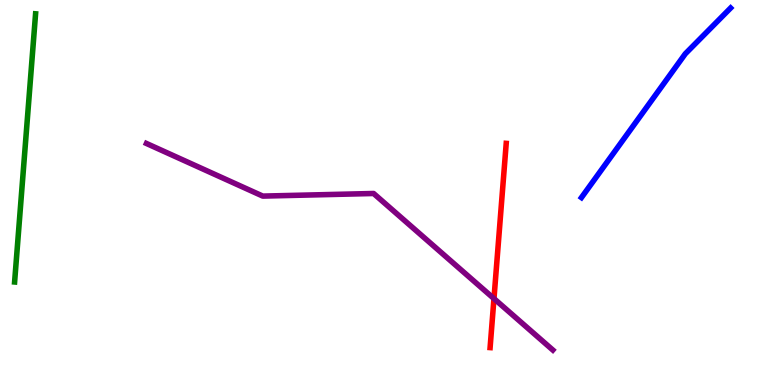[{'lines': ['blue', 'red'], 'intersections': []}, {'lines': ['green', 'red'], 'intersections': []}, {'lines': ['purple', 'red'], 'intersections': [{'x': 6.37, 'y': 2.24}]}, {'lines': ['blue', 'green'], 'intersections': []}, {'lines': ['blue', 'purple'], 'intersections': []}, {'lines': ['green', 'purple'], 'intersections': []}]